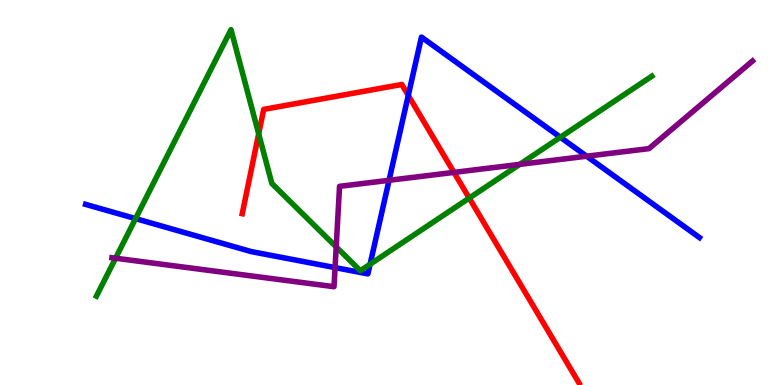[{'lines': ['blue', 'red'], 'intersections': [{'x': 5.27, 'y': 7.52}]}, {'lines': ['green', 'red'], 'intersections': [{'x': 3.34, 'y': 6.52}, {'x': 6.05, 'y': 4.86}]}, {'lines': ['purple', 'red'], 'intersections': [{'x': 5.86, 'y': 5.52}]}, {'lines': ['blue', 'green'], 'intersections': [{'x': 1.75, 'y': 4.32}, {'x': 4.78, 'y': 3.14}, {'x': 7.23, 'y': 6.43}]}, {'lines': ['blue', 'purple'], 'intersections': [{'x': 4.32, 'y': 3.05}, {'x': 5.02, 'y': 5.32}, {'x': 7.57, 'y': 5.94}]}, {'lines': ['green', 'purple'], 'intersections': [{'x': 1.49, 'y': 3.29}, {'x': 4.34, 'y': 3.59}, {'x': 6.71, 'y': 5.73}]}]